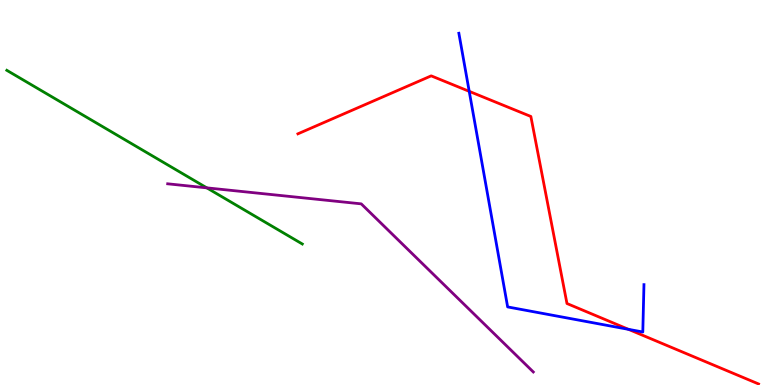[{'lines': ['blue', 'red'], 'intersections': [{'x': 6.05, 'y': 7.63}, {'x': 8.11, 'y': 1.45}]}, {'lines': ['green', 'red'], 'intersections': []}, {'lines': ['purple', 'red'], 'intersections': []}, {'lines': ['blue', 'green'], 'intersections': []}, {'lines': ['blue', 'purple'], 'intersections': []}, {'lines': ['green', 'purple'], 'intersections': [{'x': 2.67, 'y': 5.12}]}]